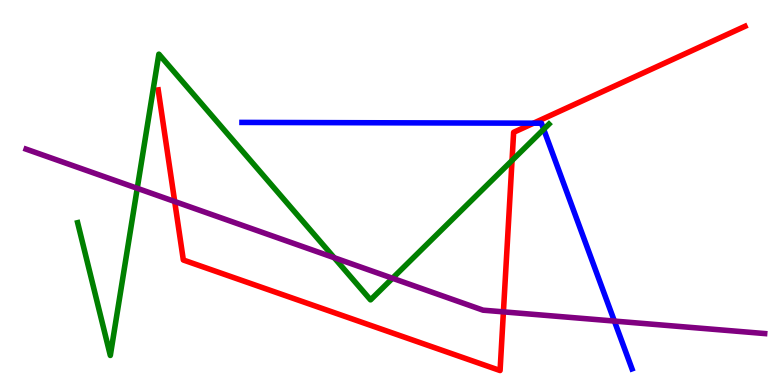[{'lines': ['blue', 'red'], 'intersections': [{'x': 6.88, 'y': 6.8}]}, {'lines': ['green', 'red'], 'intersections': [{'x': 6.61, 'y': 5.83}]}, {'lines': ['purple', 'red'], 'intersections': [{'x': 2.25, 'y': 4.77}, {'x': 6.5, 'y': 1.9}]}, {'lines': ['blue', 'green'], 'intersections': [{'x': 7.02, 'y': 6.64}]}, {'lines': ['blue', 'purple'], 'intersections': [{'x': 7.93, 'y': 1.66}]}, {'lines': ['green', 'purple'], 'intersections': [{'x': 1.77, 'y': 5.11}, {'x': 4.31, 'y': 3.31}, {'x': 5.06, 'y': 2.77}]}]